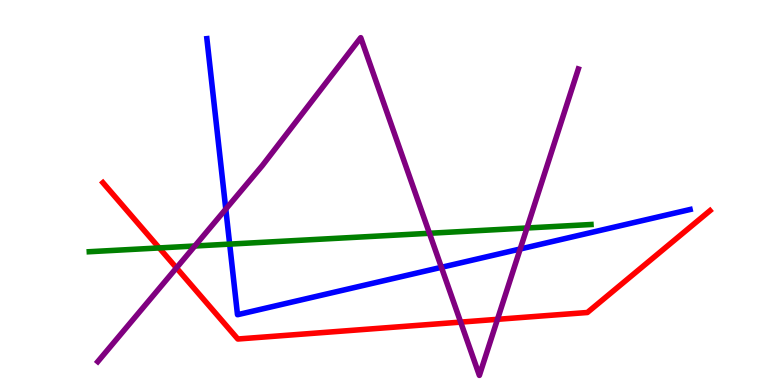[{'lines': ['blue', 'red'], 'intersections': []}, {'lines': ['green', 'red'], 'intersections': [{'x': 2.05, 'y': 3.56}]}, {'lines': ['purple', 'red'], 'intersections': [{'x': 2.28, 'y': 3.04}, {'x': 5.94, 'y': 1.63}, {'x': 6.42, 'y': 1.71}]}, {'lines': ['blue', 'green'], 'intersections': [{'x': 2.96, 'y': 3.66}]}, {'lines': ['blue', 'purple'], 'intersections': [{'x': 2.91, 'y': 4.57}, {'x': 5.7, 'y': 3.06}, {'x': 6.71, 'y': 3.53}]}, {'lines': ['green', 'purple'], 'intersections': [{'x': 2.51, 'y': 3.61}, {'x': 5.54, 'y': 3.94}, {'x': 6.8, 'y': 4.08}]}]